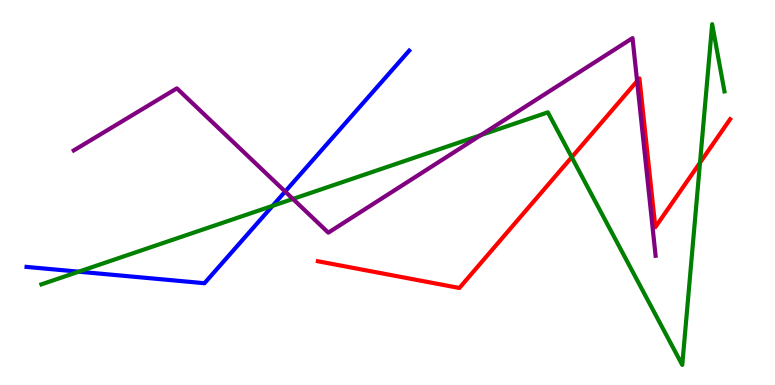[{'lines': ['blue', 'red'], 'intersections': []}, {'lines': ['green', 'red'], 'intersections': [{'x': 7.38, 'y': 5.92}, {'x': 9.03, 'y': 5.77}]}, {'lines': ['purple', 'red'], 'intersections': [{'x': 8.22, 'y': 7.89}]}, {'lines': ['blue', 'green'], 'intersections': [{'x': 1.02, 'y': 2.94}, {'x': 3.52, 'y': 4.65}]}, {'lines': ['blue', 'purple'], 'intersections': [{'x': 3.68, 'y': 5.02}]}, {'lines': ['green', 'purple'], 'intersections': [{'x': 3.78, 'y': 4.83}, {'x': 6.2, 'y': 6.49}]}]